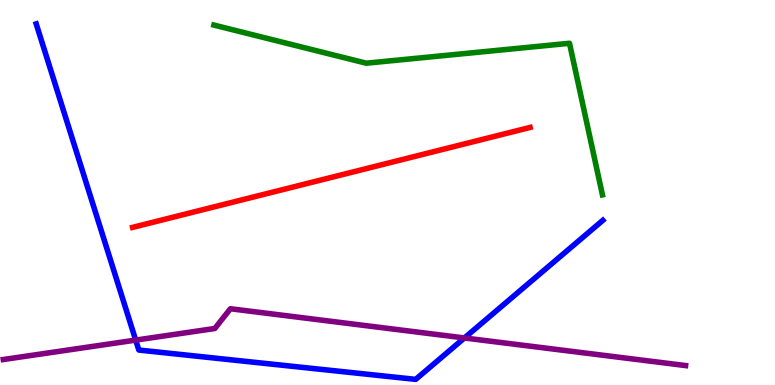[{'lines': ['blue', 'red'], 'intersections': []}, {'lines': ['green', 'red'], 'intersections': []}, {'lines': ['purple', 'red'], 'intersections': []}, {'lines': ['blue', 'green'], 'intersections': []}, {'lines': ['blue', 'purple'], 'intersections': [{'x': 1.75, 'y': 1.17}, {'x': 5.99, 'y': 1.22}]}, {'lines': ['green', 'purple'], 'intersections': []}]